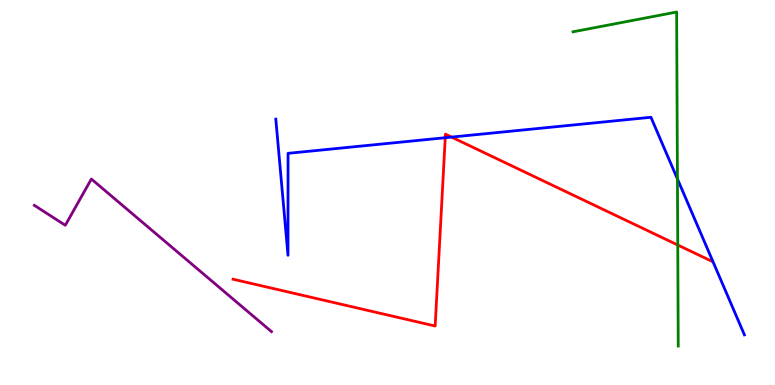[{'lines': ['blue', 'red'], 'intersections': [{'x': 5.75, 'y': 6.42}, {'x': 5.83, 'y': 6.44}]}, {'lines': ['green', 'red'], 'intersections': [{'x': 8.75, 'y': 3.64}]}, {'lines': ['purple', 'red'], 'intersections': []}, {'lines': ['blue', 'green'], 'intersections': [{'x': 8.74, 'y': 5.35}]}, {'lines': ['blue', 'purple'], 'intersections': []}, {'lines': ['green', 'purple'], 'intersections': []}]